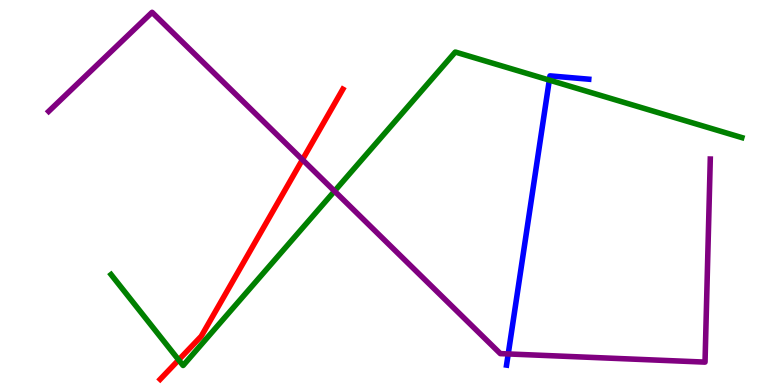[{'lines': ['blue', 'red'], 'intersections': []}, {'lines': ['green', 'red'], 'intersections': [{'x': 2.31, 'y': 0.652}]}, {'lines': ['purple', 'red'], 'intersections': [{'x': 3.9, 'y': 5.85}]}, {'lines': ['blue', 'green'], 'intersections': [{'x': 7.09, 'y': 7.92}]}, {'lines': ['blue', 'purple'], 'intersections': [{'x': 6.56, 'y': 0.807}]}, {'lines': ['green', 'purple'], 'intersections': [{'x': 4.32, 'y': 5.04}]}]